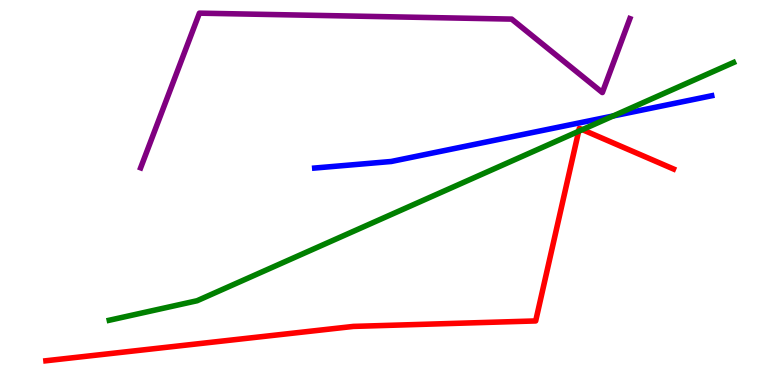[{'lines': ['blue', 'red'], 'intersections': []}, {'lines': ['green', 'red'], 'intersections': [{'x': 7.47, 'y': 6.59}, {'x': 7.51, 'y': 6.63}]}, {'lines': ['purple', 'red'], 'intersections': []}, {'lines': ['blue', 'green'], 'intersections': [{'x': 7.91, 'y': 6.99}]}, {'lines': ['blue', 'purple'], 'intersections': []}, {'lines': ['green', 'purple'], 'intersections': []}]